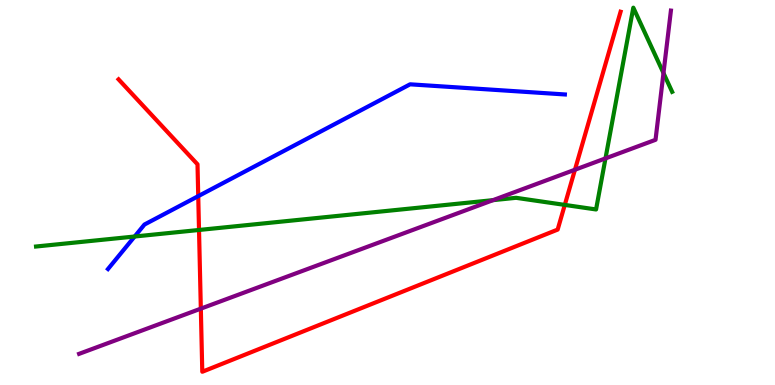[{'lines': ['blue', 'red'], 'intersections': [{'x': 2.56, 'y': 4.91}]}, {'lines': ['green', 'red'], 'intersections': [{'x': 2.57, 'y': 4.03}, {'x': 7.29, 'y': 4.68}]}, {'lines': ['purple', 'red'], 'intersections': [{'x': 2.59, 'y': 1.98}, {'x': 7.42, 'y': 5.59}]}, {'lines': ['blue', 'green'], 'intersections': [{'x': 1.74, 'y': 3.86}]}, {'lines': ['blue', 'purple'], 'intersections': []}, {'lines': ['green', 'purple'], 'intersections': [{'x': 6.36, 'y': 4.8}, {'x': 7.81, 'y': 5.89}, {'x': 8.56, 'y': 8.1}]}]